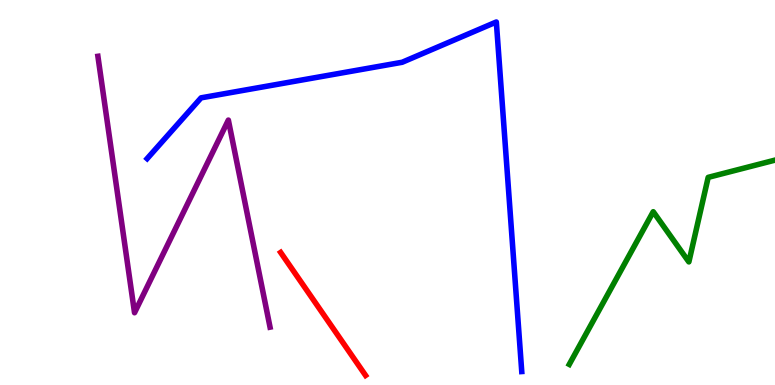[{'lines': ['blue', 'red'], 'intersections': []}, {'lines': ['green', 'red'], 'intersections': []}, {'lines': ['purple', 'red'], 'intersections': []}, {'lines': ['blue', 'green'], 'intersections': []}, {'lines': ['blue', 'purple'], 'intersections': []}, {'lines': ['green', 'purple'], 'intersections': []}]